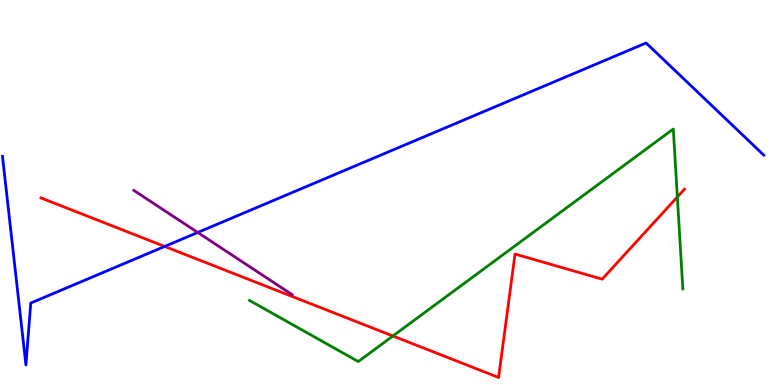[{'lines': ['blue', 'red'], 'intersections': [{'x': 2.12, 'y': 3.6}]}, {'lines': ['green', 'red'], 'intersections': [{'x': 5.07, 'y': 1.27}, {'x': 8.74, 'y': 4.88}]}, {'lines': ['purple', 'red'], 'intersections': []}, {'lines': ['blue', 'green'], 'intersections': []}, {'lines': ['blue', 'purple'], 'intersections': [{'x': 2.55, 'y': 3.96}]}, {'lines': ['green', 'purple'], 'intersections': []}]